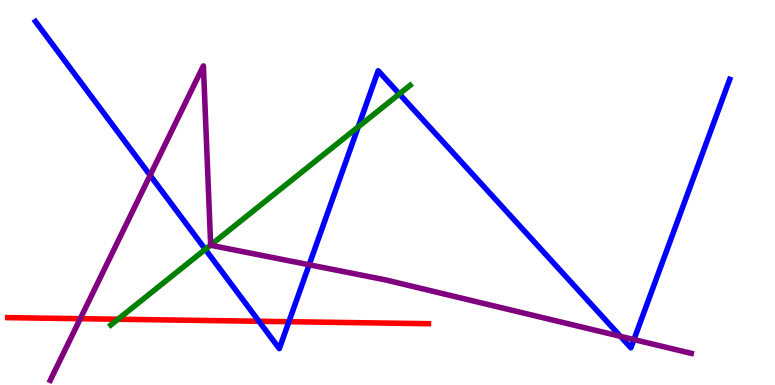[{'lines': ['blue', 'red'], 'intersections': [{'x': 3.34, 'y': 1.66}, {'x': 3.73, 'y': 1.64}]}, {'lines': ['green', 'red'], 'intersections': [{'x': 1.52, 'y': 1.71}]}, {'lines': ['purple', 'red'], 'intersections': [{'x': 1.04, 'y': 1.72}]}, {'lines': ['blue', 'green'], 'intersections': [{'x': 2.65, 'y': 3.52}, {'x': 4.62, 'y': 6.7}, {'x': 5.15, 'y': 7.56}]}, {'lines': ['blue', 'purple'], 'intersections': [{'x': 1.94, 'y': 5.45}, {'x': 3.99, 'y': 3.12}, {'x': 8.01, 'y': 1.26}, {'x': 8.18, 'y': 1.18}]}, {'lines': ['green', 'purple'], 'intersections': [{'x': 2.72, 'y': 3.64}]}]